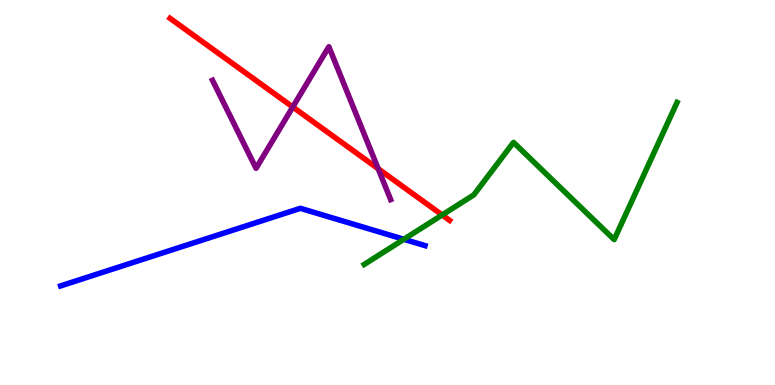[{'lines': ['blue', 'red'], 'intersections': []}, {'lines': ['green', 'red'], 'intersections': [{'x': 5.71, 'y': 4.42}]}, {'lines': ['purple', 'red'], 'intersections': [{'x': 3.78, 'y': 7.22}, {'x': 4.88, 'y': 5.62}]}, {'lines': ['blue', 'green'], 'intersections': [{'x': 5.21, 'y': 3.78}]}, {'lines': ['blue', 'purple'], 'intersections': []}, {'lines': ['green', 'purple'], 'intersections': []}]